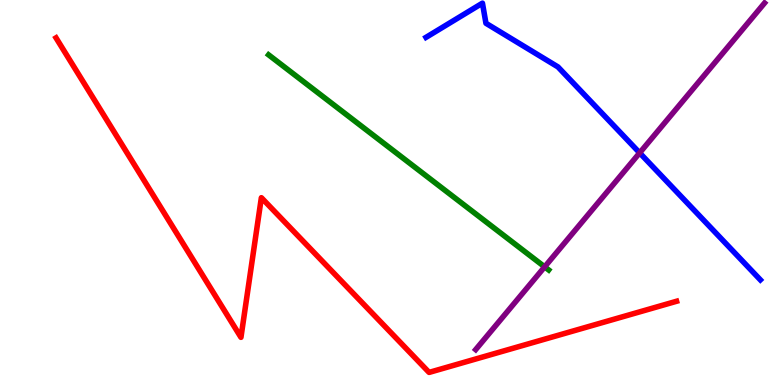[{'lines': ['blue', 'red'], 'intersections': []}, {'lines': ['green', 'red'], 'intersections': []}, {'lines': ['purple', 'red'], 'intersections': []}, {'lines': ['blue', 'green'], 'intersections': []}, {'lines': ['blue', 'purple'], 'intersections': [{'x': 8.25, 'y': 6.03}]}, {'lines': ['green', 'purple'], 'intersections': [{'x': 7.03, 'y': 3.07}]}]